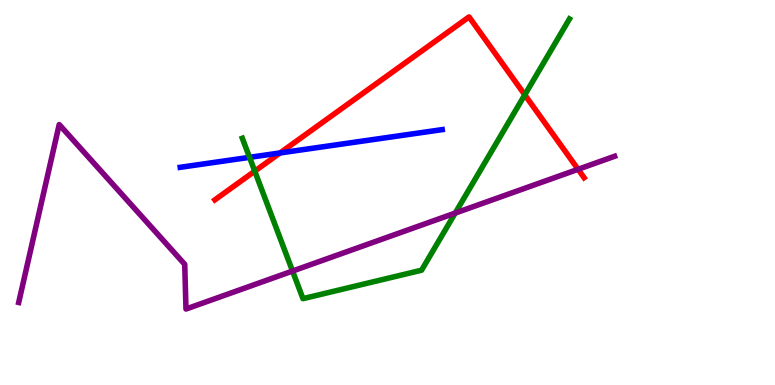[{'lines': ['blue', 'red'], 'intersections': [{'x': 3.61, 'y': 6.03}]}, {'lines': ['green', 'red'], 'intersections': [{'x': 3.29, 'y': 5.55}, {'x': 6.77, 'y': 7.54}]}, {'lines': ['purple', 'red'], 'intersections': [{'x': 7.46, 'y': 5.6}]}, {'lines': ['blue', 'green'], 'intersections': [{'x': 3.22, 'y': 5.91}]}, {'lines': ['blue', 'purple'], 'intersections': []}, {'lines': ['green', 'purple'], 'intersections': [{'x': 3.77, 'y': 2.96}, {'x': 5.87, 'y': 4.47}]}]